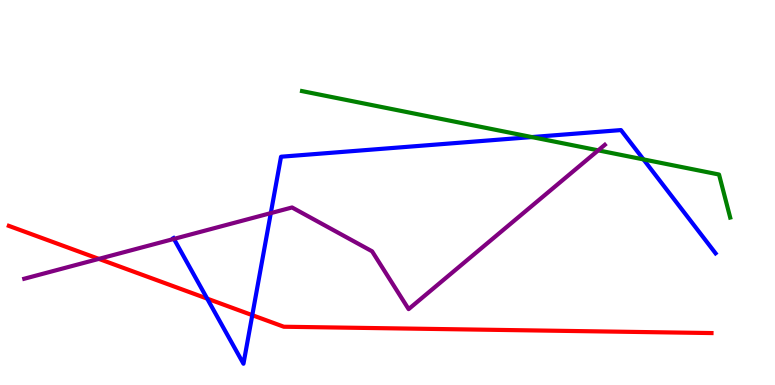[{'lines': ['blue', 'red'], 'intersections': [{'x': 2.67, 'y': 2.24}, {'x': 3.26, 'y': 1.81}]}, {'lines': ['green', 'red'], 'intersections': []}, {'lines': ['purple', 'red'], 'intersections': [{'x': 1.28, 'y': 3.28}]}, {'lines': ['blue', 'green'], 'intersections': [{'x': 6.86, 'y': 6.44}, {'x': 8.3, 'y': 5.86}]}, {'lines': ['blue', 'purple'], 'intersections': [{'x': 2.24, 'y': 3.79}, {'x': 3.49, 'y': 4.46}]}, {'lines': ['green', 'purple'], 'intersections': [{'x': 7.72, 'y': 6.09}]}]